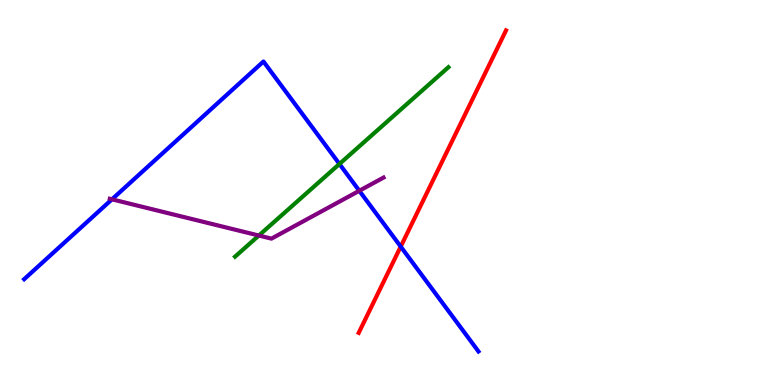[{'lines': ['blue', 'red'], 'intersections': [{'x': 5.17, 'y': 3.59}]}, {'lines': ['green', 'red'], 'intersections': []}, {'lines': ['purple', 'red'], 'intersections': []}, {'lines': ['blue', 'green'], 'intersections': [{'x': 4.38, 'y': 5.74}]}, {'lines': ['blue', 'purple'], 'intersections': [{'x': 1.44, 'y': 4.82}, {'x': 4.64, 'y': 5.04}]}, {'lines': ['green', 'purple'], 'intersections': [{'x': 3.34, 'y': 3.88}]}]